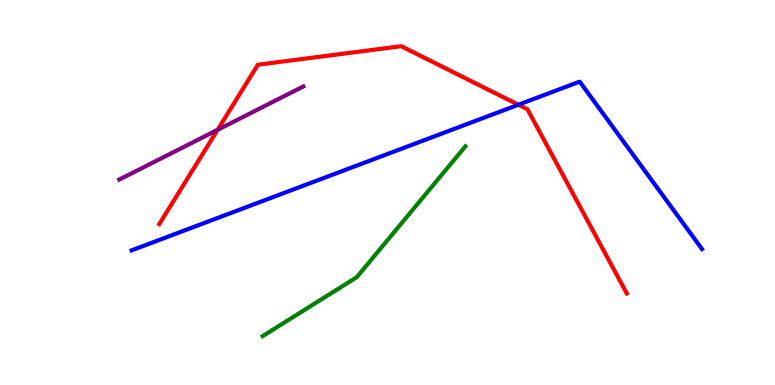[{'lines': ['blue', 'red'], 'intersections': [{'x': 6.69, 'y': 7.28}]}, {'lines': ['green', 'red'], 'intersections': []}, {'lines': ['purple', 'red'], 'intersections': [{'x': 2.81, 'y': 6.63}]}, {'lines': ['blue', 'green'], 'intersections': []}, {'lines': ['blue', 'purple'], 'intersections': []}, {'lines': ['green', 'purple'], 'intersections': []}]